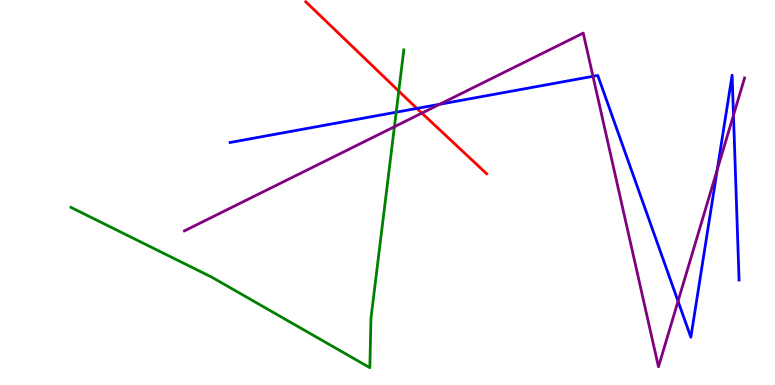[{'lines': ['blue', 'red'], 'intersections': [{'x': 5.38, 'y': 7.18}]}, {'lines': ['green', 'red'], 'intersections': [{'x': 5.15, 'y': 7.63}]}, {'lines': ['purple', 'red'], 'intersections': [{'x': 5.44, 'y': 7.06}]}, {'lines': ['blue', 'green'], 'intersections': [{'x': 5.11, 'y': 7.09}]}, {'lines': ['blue', 'purple'], 'intersections': [{'x': 5.67, 'y': 7.29}, {'x': 7.65, 'y': 8.02}, {'x': 8.75, 'y': 2.18}, {'x': 9.25, 'y': 5.59}, {'x': 9.46, 'y': 7.01}]}, {'lines': ['green', 'purple'], 'intersections': [{'x': 5.09, 'y': 6.71}]}]